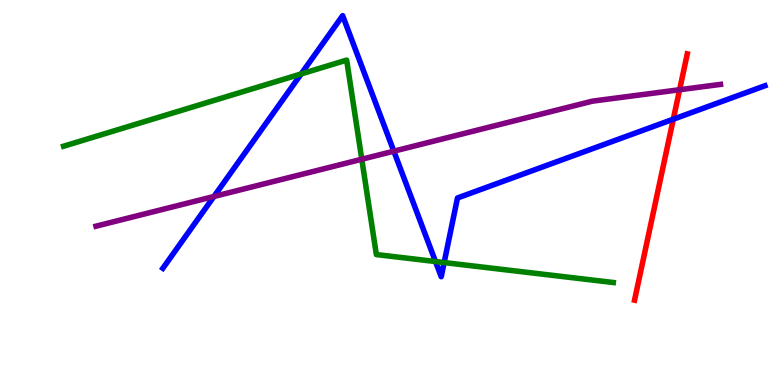[{'lines': ['blue', 'red'], 'intersections': [{'x': 8.69, 'y': 6.9}]}, {'lines': ['green', 'red'], 'intersections': []}, {'lines': ['purple', 'red'], 'intersections': [{'x': 8.77, 'y': 7.67}]}, {'lines': ['blue', 'green'], 'intersections': [{'x': 3.89, 'y': 8.08}, {'x': 5.62, 'y': 3.21}, {'x': 5.73, 'y': 3.18}]}, {'lines': ['blue', 'purple'], 'intersections': [{'x': 2.76, 'y': 4.9}, {'x': 5.08, 'y': 6.07}]}, {'lines': ['green', 'purple'], 'intersections': [{'x': 4.67, 'y': 5.86}]}]